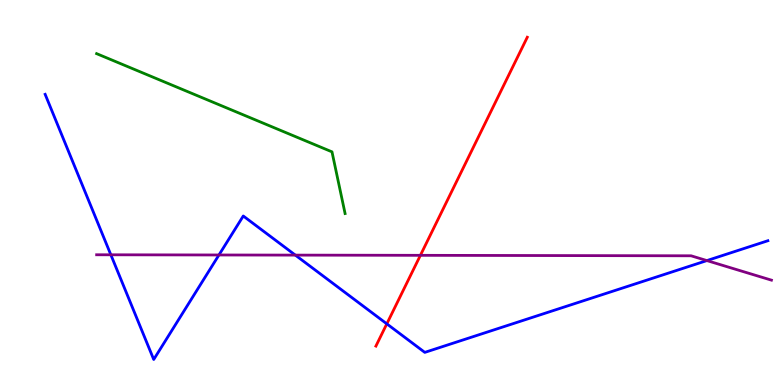[{'lines': ['blue', 'red'], 'intersections': [{'x': 4.99, 'y': 1.59}]}, {'lines': ['green', 'red'], 'intersections': []}, {'lines': ['purple', 'red'], 'intersections': [{'x': 5.42, 'y': 3.37}]}, {'lines': ['blue', 'green'], 'intersections': []}, {'lines': ['blue', 'purple'], 'intersections': [{'x': 1.43, 'y': 3.38}, {'x': 2.83, 'y': 3.38}, {'x': 3.81, 'y': 3.37}, {'x': 9.12, 'y': 3.23}]}, {'lines': ['green', 'purple'], 'intersections': []}]